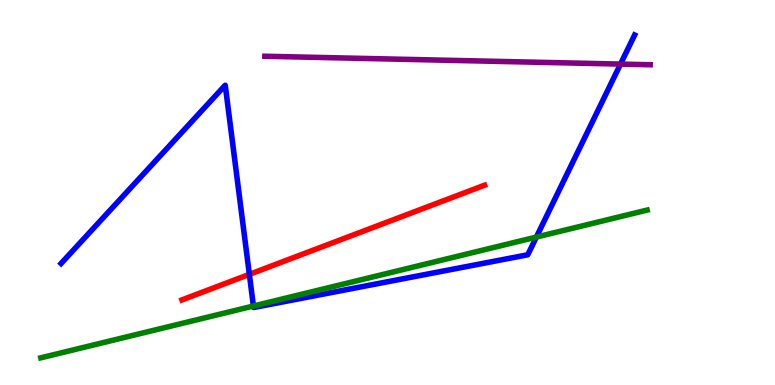[{'lines': ['blue', 'red'], 'intersections': [{'x': 3.22, 'y': 2.87}]}, {'lines': ['green', 'red'], 'intersections': []}, {'lines': ['purple', 'red'], 'intersections': []}, {'lines': ['blue', 'green'], 'intersections': [{'x': 3.27, 'y': 2.05}, {'x': 6.92, 'y': 3.84}]}, {'lines': ['blue', 'purple'], 'intersections': [{'x': 8.01, 'y': 8.34}]}, {'lines': ['green', 'purple'], 'intersections': []}]